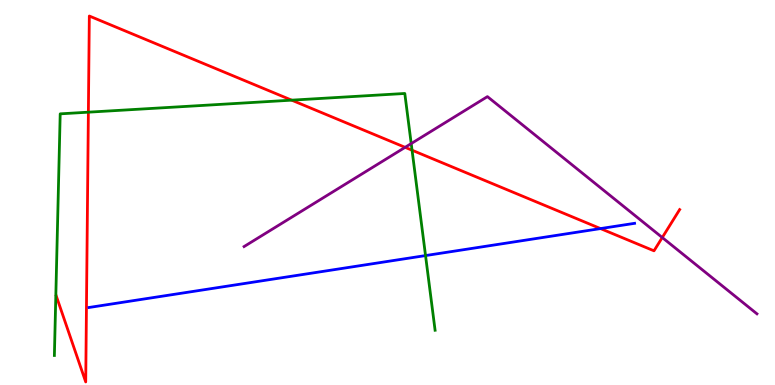[{'lines': ['blue', 'red'], 'intersections': [{'x': 7.75, 'y': 4.06}]}, {'lines': ['green', 'red'], 'intersections': [{'x': 1.14, 'y': 7.09}, {'x': 3.76, 'y': 7.4}, {'x': 5.32, 'y': 6.1}]}, {'lines': ['purple', 'red'], 'intersections': [{'x': 5.23, 'y': 6.17}, {'x': 8.55, 'y': 3.83}]}, {'lines': ['blue', 'green'], 'intersections': [{'x': 5.49, 'y': 3.36}]}, {'lines': ['blue', 'purple'], 'intersections': []}, {'lines': ['green', 'purple'], 'intersections': [{'x': 5.31, 'y': 6.27}]}]